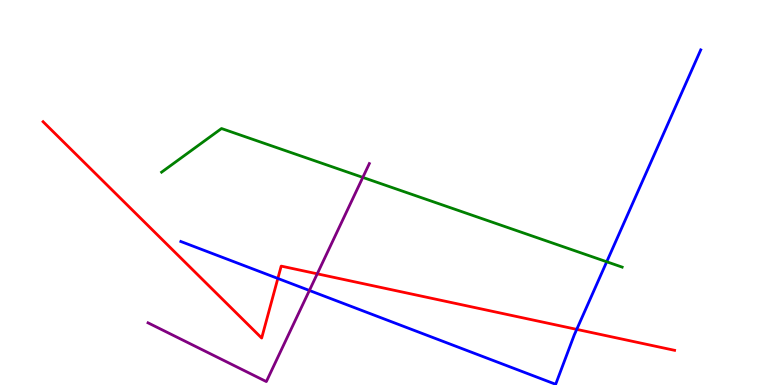[{'lines': ['blue', 'red'], 'intersections': [{'x': 3.59, 'y': 2.77}, {'x': 7.44, 'y': 1.44}]}, {'lines': ['green', 'red'], 'intersections': []}, {'lines': ['purple', 'red'], 'intersections': [{'x': 4.09, 'y': 2.89}]}, {'lines': ['blue', 'green'], 'intersections': [{'x': 7.83, 'y': 3.2}]}, {'lines': ['blue', 'purple'], 'intersections': [{'x': 3.99, 'y': 2.46}]}, {'lines': ['green', 'purple'], 'intersections': [{'x': 4.68, 'y': 5.39}]}]